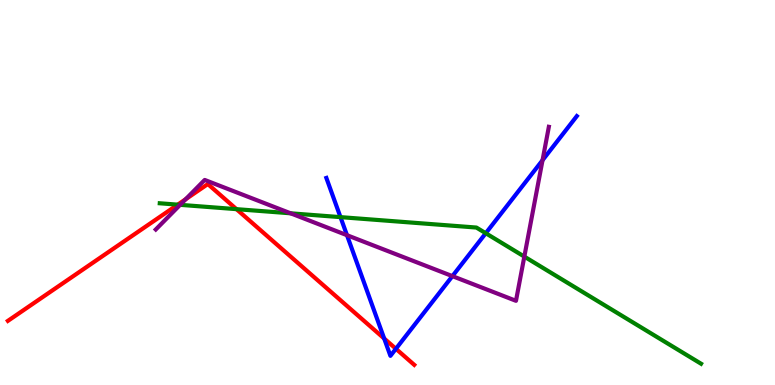[{'lines': ['blue', 'red'], 'intersections': [{'x': 4.96, 'y': 1.21}, {'x': 5.11, 'y': 0.941}]}, {'lines': ['green', 'red'], 'intersections': [{'x': 2.29, 'y': 4.68}, {'x': 3.05, 'y': 4.57}]}, {'lines': ['purple', 'red'], 'intersections': [{'x': 2.4, 'y': 4.83}]}, {'lines': ['blue', 'green'], 'intersections': [{'x': 4.39, 'y': 4.36}, {'x': 6.27, 'y': 3.94}]}, {'lines': ['blue', 'purple'], 'intersections': [{'x': 4.48, 'y': 3.89}, {'x': 5.84, 'y': 2.83}, {'x': 7.0, 'y': 5.84}]}, {'lines': ['green', 'purple'], 'intersections': [{'x': 2.32, 'y': 4.68}, {'x': 3.75, 'y': 4.46}, {'x': 6.77, 'y': 3.33}]}]